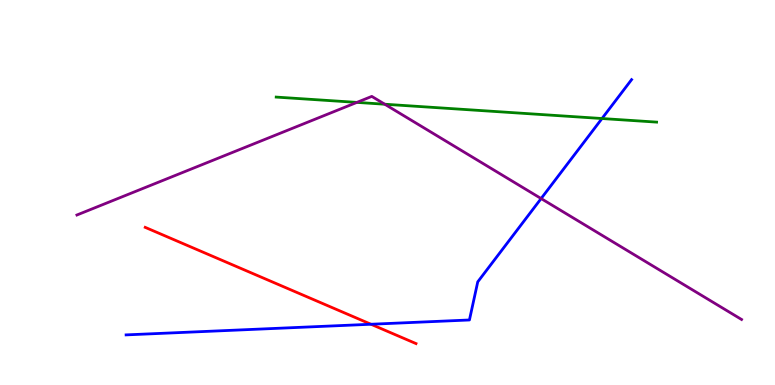[{'lines': ['blue', 'red'], 'intersections': [{'x': 4.79, 'y': 1.58}]}, {'lines': ['green', 'red'], 'intersections': []}, {'lines': ['purple', 'red'], 'intersections': []}, {'lines': ['blue', 'green'], 'intersections': [{'x': 7.77, 'y': 6.92}]}, {'lines': ['blue', 'purple'], 'intersections': [{'x': 6.98, 'y': 4.84}]}, {'lines': ['green', 'purple'], 'intersections': [{'x': 4.61, 'y': 7.34}, {'x': 4.96, 'y': 7.29}]}]